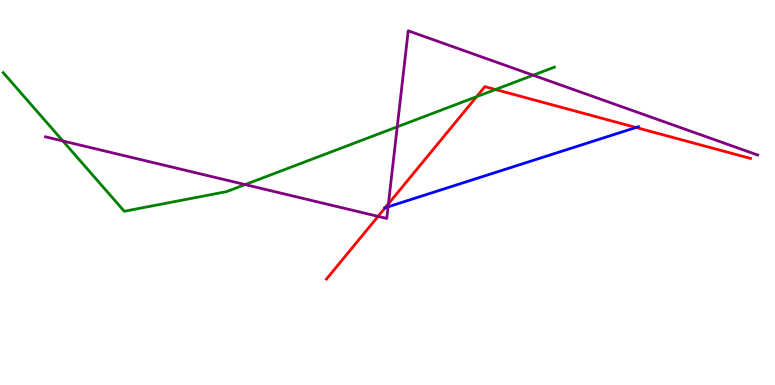[{'lines': ['blue', 'red'], 'intersections': [{'x': 4.97, 'y': 4.6}, {'x': 8.21, 'y': 6.69}]}, {'lines': ['green', 'red'], 'intersections': [{'x': 6.15, 'y': 7.49}, {'x': 6.39, 'y': 7.67}]}, {'lines': ['purple', 'red'], 'intersections': [{'x': 4.88, 'y': 4.38}, {'x': 5.01, 'y': 4.71}]}, {'lines': ['blue', 'green'], 'intersections': []}, {'lines': ['blue', 'purple'], 'intersections': [{'x': 5.01, 'y': 4.63}]}, {'lines': ['green', 'purple'], 'intersections': [{'x': 0.812, 'y': 6.34}, {'x': 3.16, 'y': 5.21}, {'x': 5.13, 'y': 6.71}, {'x': 6.88, 'y': 8.05}]}]